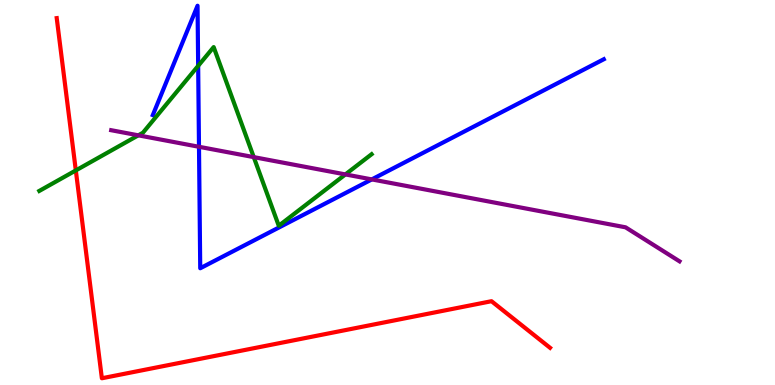[{'lines': ['blue', 'red'], 'intersections': []}, {'lines': ['green', 'red'], 'intersections': [{'x': 0.978, 'y': 5.57}]}, {'lines': ['purple', 'red'], 'intersections': []}, {'lines': ['blue', 'green'], 'intersections': [{'x': 2.56, 'y': 8.29}]}, {'lines': ['blue', 'purple'], 'intersections': [{'x': 2.57, 'y': 6.19}, {'x': 4.8, 'y': 5.34}]}, {'lines': ['green', 'purple'], 'intersections': [{'x': 1.78, 'y': 6.48}, {'x': 3.27, 'y': 5.92}, {'x': 4.46, 'y': 5.47}]}]